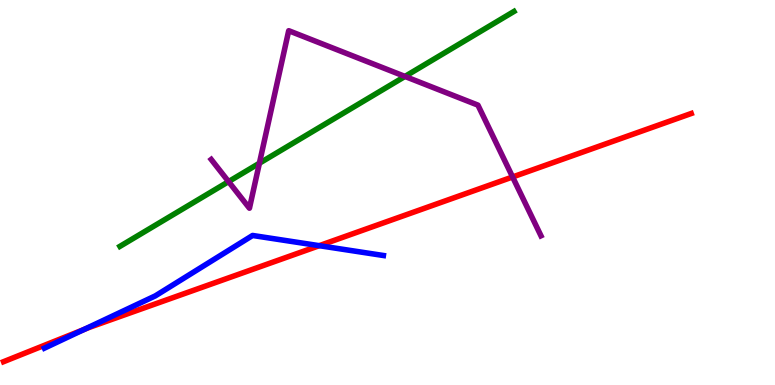[{'lines': ['blue', 'red'], 'intersections': [{'x': 1.08, 'y': 1.44}, {'x': 4.12, 'y': 3.62}]}, {'lines': ['green', 'red'], 'intersections': []}, {'lines': ['purple', 'red'], 'intersections': [{'x': 6.61, 'y': 5.4}]}, {'lines': ['blue', 'green'], 'intersections': []}, {'lines': ['blue', 'purple'], 'intersections': []}, {'lines': ['green', 'purple'], 'intersections': [{'x': 2.95, 'y': 5.28}, {'x': 3.35, 'y': 5.76}, {'x': 5.23, 'y': 8.01}]}]